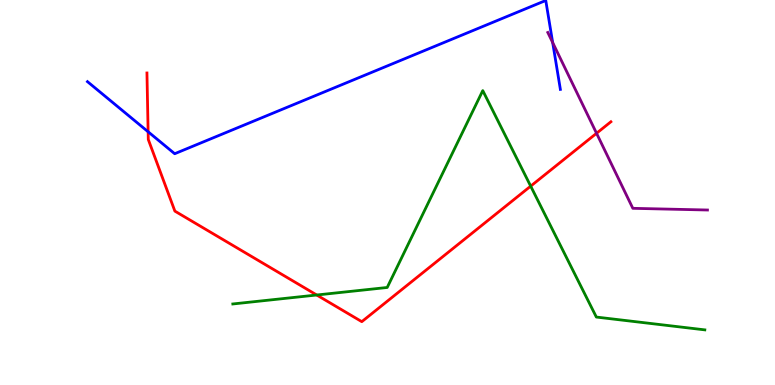[{'lines': ['blue', 'red'], 'intersections': [{'x': 1.91, 'y': 6.58}]}, {'lines': ['green', 'red'], 'intersections': [{'x': 4.09, 'y': 2.34}, {'x': 6.85, 'y': 5.17}]}, {'lines': ['purple', 'red'], 'intersections': [{'x': 7.7, 'y': 6.54}]}, {'lines': ['blue', 'green'], 'intersections': []}, {'lines': ['blue', 'purple'], 'intersections': [{'x': 7.13, 'y': 8.89}]}, {'lines': ['green', 'purple'], 'intersections': []}]